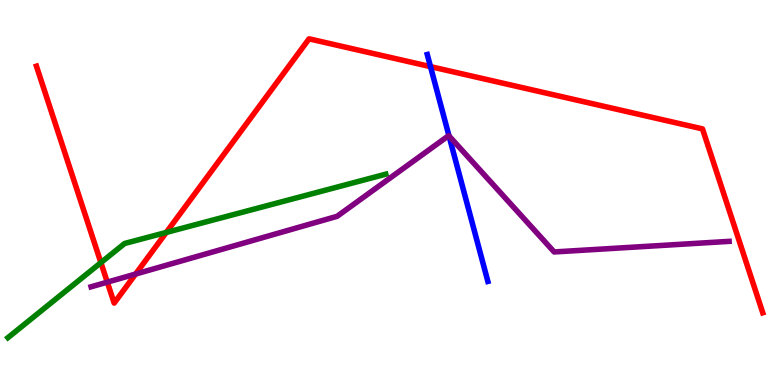[{'lines': ['blue', 'red'], 'intersections': [{'x': 5.55, 'y': 8.27}]}, {'lines': ['green', 'red'], 'intersections': [{'x': 1.3, 'y': 3.18}, {'x': 2.15, 'y': 3.96}]}, {'lines': ['purple', 'red'], 'intersections': [{'x': 1.38, 'y': 2.67}, {'x': 1.75, 'y': 2.88}]}, {'lines': ['blue', 'green'], 'intersections': []}, {'lines': ['blue', 'purple'], 'intersections': [{'x': 5.79, 'y': 6.47}]}, {'lines': ['green', 'purple'], 'intersections': []}]